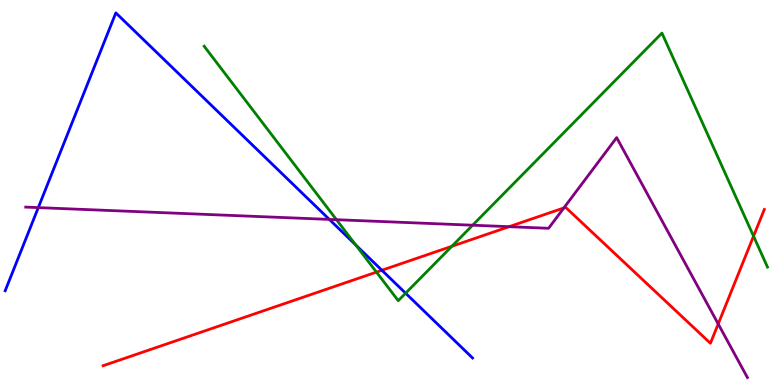[{'lines': ['blue', 'red'], 'intersections': [{'x': 4.93, 'y': 2.98}]}, {'lines': ['green', 'red'], 'intersections': [{'x': 4.86, 'y': 2.93}, {'x': 5.83, 'y': 3.6}, {'x': 9.72, 'y': 3.87}]}, {'lines': ['purple', 'red'], 'intersections': [{'x': 6.57, 'y': 4.11}, {'x': 7.28, 'y': 4.6}, {'x': 9.27, 'y': 1.59}]}, {'lines': ['blue', 'green'], 'intersections': [{'x': 4.59, 'y': 3.64}, {'x': 5.23, 'y': 2.38}]}, {'lines': ['blue', 'purple'], 'intersections': [{'x': 0.494, 'y': 4.61}, {'x': 4.25, 'y': 4.3}]}, {'lines': ['green', 'purple'], 'intersections': [{'x': 4.34, 'y': 4.29}, {'x': 6.1, 'y': 4.15}]}]